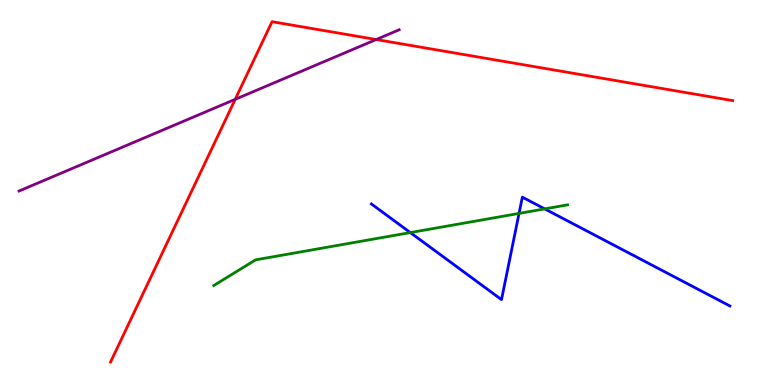[{'lines': ['blue', 'red'], 'intersections': []}, {'lines': ['green', 'red'], 'intersections': []}, {'lines': ['purple', 'red'], 'intersections': [{'x': 3.03, 'y': 7.42}, {'x': 4.85, 'y': 8.97}]}, {'lines': ['blue', 'green'], 'intersections': [{'x': 5.29, 'y': 3.96}, {'x': 6.7, 'y': 4.46}, {'x': 7.03, 'y': 4.57}]}, {'lines': ['blue', 'purple'], 'intersections': []}, {'lines': ['green', 'purple'], 'intersections': []}]